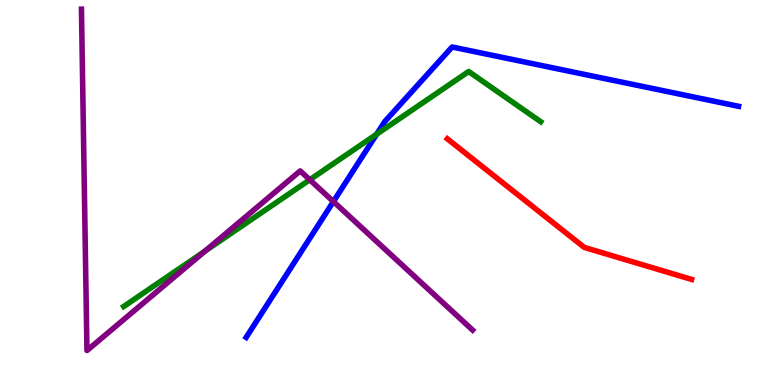[{'lines': ['blue', 'red'], 'intersections': []}, {'lines': ['green', 'red'], 'intersections': []}, {'lines': ['purple', 'red'], 'intersections': []}, {'lines': ['blue', 'green'], 'intersections': [{'x': 4.86, 'y': 6.52}]}, {'lines': ['blue', 'purple'], 'intersections': [{'x': 4.3, 'y': 4.76}]}, {'lines': ['green', 'purple'], 'intersections': [{'x': 2.65, 'y': 3.48}, {'x': 4.0, 'y': 5.33}]}]